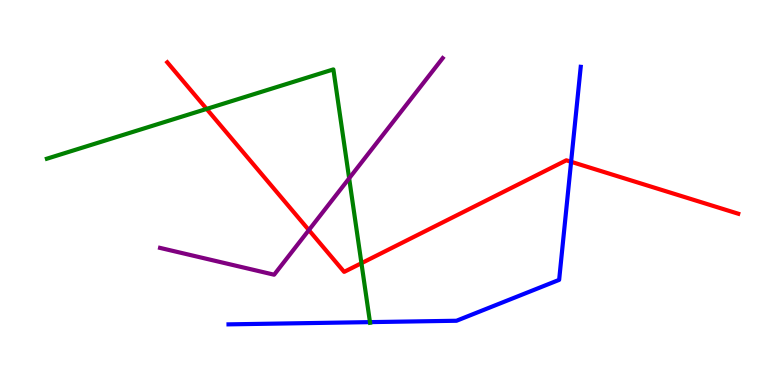[{'lines': ['blue', 'red'], 'intersections': [{'x': 7.37, 'y': 5.8}]}, {'lines': ['green', 'red'], 'intersections': [{'x': 2.67, 'y': 7.17}, {'x': 4.66, 'y': 3.16}]}, {'lines': ['purple', 'red'], 'intersections': [{'x': 3.99, 'y': 4.02}]}, {'lines': ['blue', 'green'], 'intersections': [{'x': 4.77, 'y': 1.63}]}, {'lines': ['blue', 'purple'], 'intersections': []}, {'lines': ['green', 'purple'], 'intersections': [{'x': 4.51, 'y': 5.37}]}]